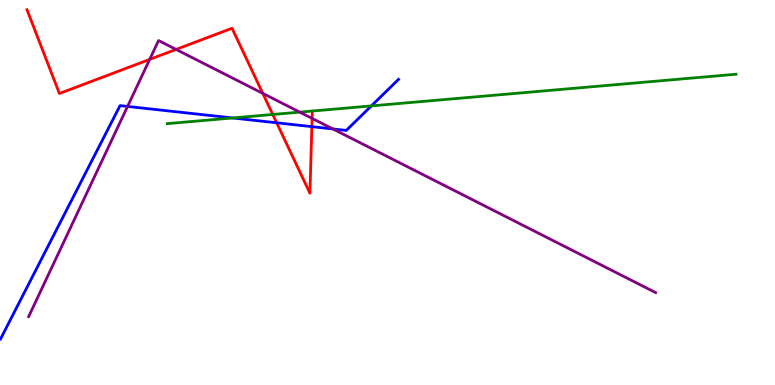[{'lines': ['blue', 'red'], 'intersections': [{'x': 3.57, 'y': 6.81}, {'x': 4.02, 'y': 6.71}]}, {'lines': ['green', 'red'], 'intersections': [{'x': 3.52, 'y': 7.03}]}, {'lines': ['purple', 'red'], 'intersections': [{'x': 1.93, 'y': 8.46}, {'x': 2.27, 'y': 8.72}, {'x': 3.39, 'y': 7.57}, {'x': 4.03, 'y': 6.92}]}, {'lines': ['blue', 'green'], 'intersections': [{'x': 3.0, 'y': 6.94}, {'x': 4.79, 'y': 7.25}]}, {'lines': ['blue', 'purple'], 'intersections': [{'x': 1.65, 'y': 7.24}, {'x': 4.3, 'y': 6.65}]}, {'lines': ['green', 'purple'], 'intersections': [{'x': 3.87, 'y': 7.09}]}]